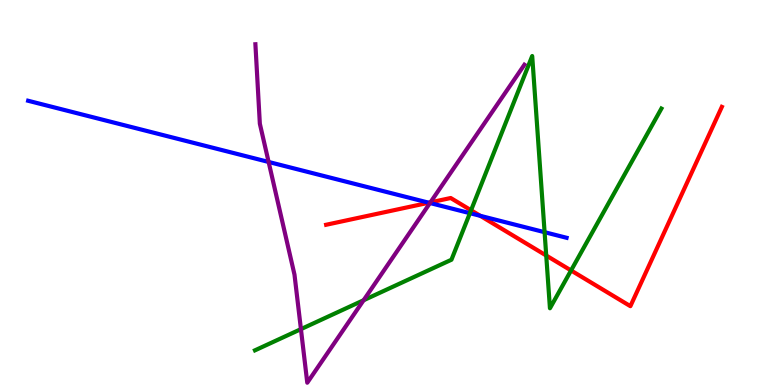[{'lines': ['blue', 'red'], 'intersections': [{'x': 5.53, 'y': 4.73}, {'x': 6.2, 'y': 4.39}]}, {'lines': ['green', 'red'], 'intersections': [{'x': 6.08, 'y': 4.54}, {'x': 7.05, 'y': 3.36}, {'x': 7.37, 'y': 2.98}]}, {'lines': ['purple', 'red'], 'intersections': [{'x': 5.55, 'y': 4.74}]}, {'lines': ['blue', 'green'], 'intersections': [{'x': 6.06, 'y': 4.46}, {'x': 7.03, 'y': 3.97}]}, {'lines': ['blue', 'purple'], 'intersections': [{'x': 3.47, 'y': 5.79}, {'x': 5.55, 'y': 4.73}]}, {'lines': ['green', 'purple'], 'intersections': [{'x': 3.88, 'y': 1.45}, {'x': 4.69, 'y': 2.2}]}]